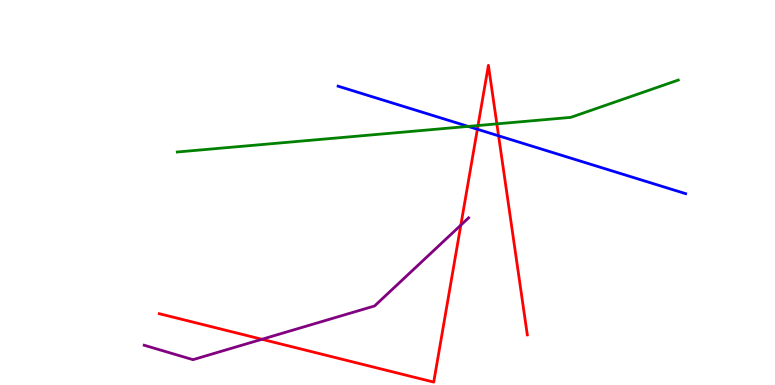[{'lines': ['blue', 'red'], 'intersections': [{'x': 6.16, 'y': 6.64}, {'x': 6.43, 'y': 6.47}]}, {'lines': ['green', 'red'], 'intersections': [{'x': 6.17, 'y': 6.74}, {'x': 6.41, 'y': 6.78}]}, {'lines': ['purple', 'red'], 'intersections': [{'x': 3.38, 'y': 1.19}, {'x': 5.95, 'y': 4.15}]}, {'lines': ['blue', 'green'], 'intersections': [{'x': 6.04, 'y': 6.72}]}, {'lines': ['blue', 'purple'], 'intersections': []}, {'lines': ['green', 'purple'], 'intersections': []}]